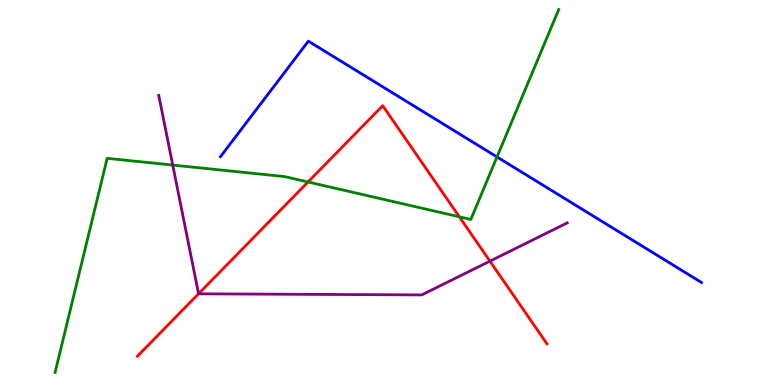[{'lines': ['blue', 'red'], 'intersections': []}, {'lines': ['green', 'red'], 'intersections': [{'x': 3.97, 'y': 5.27}, {'x': 5.93, 'y': 4.37}]}, {'lines': ['purple', 'red'], 'intersections': [{'x': 2.56, 'y': 2.37}, {'x': 6.32, 'y': 3.22}]}, {'lines': ['blue', 'green'], 'intersections': [{'x': 6.41, 'y': 5.92}]}, {'lines': ['blue', 'purple'], 'intersections': []}, {'lines': ['green', 'purple'], 'intersections': [{'x': 2.23, 'y': 5.71}]}]